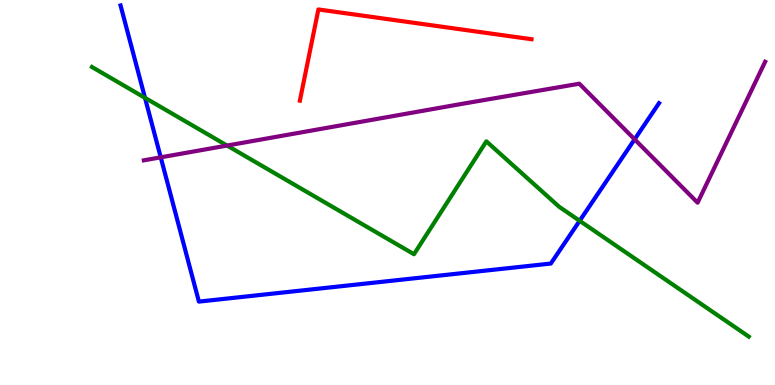[{'lines': ['blue', 'red'], 'intersections': []}, {'lines': ['green', 'red'], 'intersections': []}, {'lines': ['purple', 'red'], 'intersections': []}, {'lines': ['blue', 'green'], 'intersections': [{'x': 1.87, 'y': 7.46}, {'x': 7.48, 'y': 4.26}]}, {'lines': ['blue', 'purple'], 'intersections': [{'x': 2.07, 'y': 5.91}, {'x': 8.19, 'y': 6.38}]}, {'lines': ['green', 'purple'], 'intersections': [{'x': 2.93, 'y': 6.22}]}]